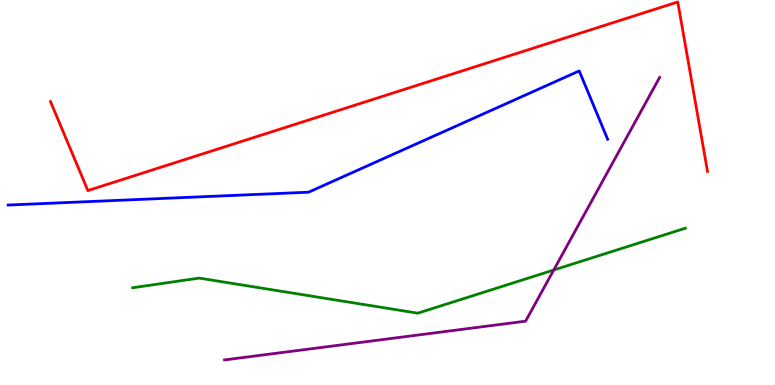[{'lines': ['blue', 'red'], 'intersections': []}, {'lines': ['green', 'red'], 'intersections': []}, {'lines': ['purple', 'red'], 'intersections': []}, {'lines': ['blue', 'green'], 'intersections': []}, {'lines': ['blue', 'purple'], 'intersections': []}, {'lines': ['green', 'purple'], 'intersections': [{'x': 7.14, 'y': 2.99}]}]